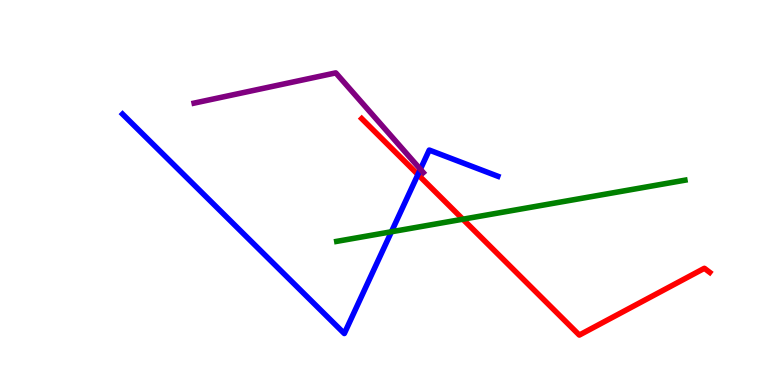[{'lines': ['blue', 'red'], 'intersections': [{'x': 5.39, 'y': 5.47}]}, {'lines': ['green', 'red'], 'intersections': [{'x': 5.97, 'y': 4.31}]}, {'lines': ['purple', 'red'], 'intersections': []}, {'lines': ['blue', 'green'], 'intersections': [{'x': 5.05, 'y': 3.98}]}, {'lines': ['blue', 'purple'], 'intersections': [{'x': 5.42, 'y': 5.6}]}, {'lines': ['green', 'purple'], 'intersections': []}]